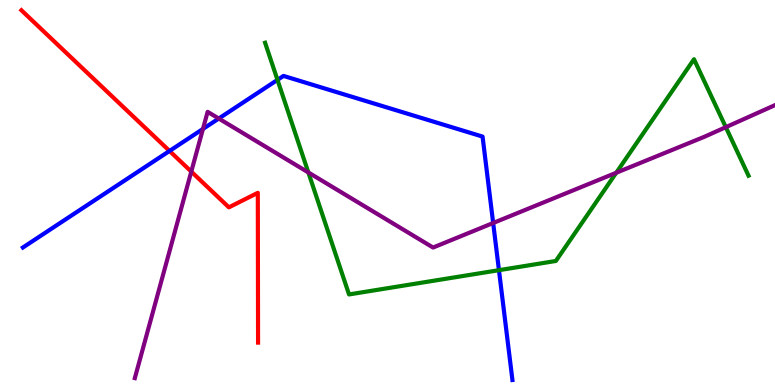[{'lines': ['blue', 'red'], 'intersections': [{'x': 2.19, 'y': 6.08}]}, {'lines': ['green', 'red'], 'intersections': []}, {'lines': ['purple', 'red'], 'intersections': [{'x': 2.47, 'y': 5.54}]}, {'lines': ['blue', 'green'], 'intersections': [{'x': 3.58, 'y': 7.93}, {'x': 6.44, 'y': 2.98}]}, {'lines': ['blue', 'purple'], 'intersections': [{'x': 2.62, 'y': 6.65}, {'x': 2.82, 'y': 6.92}, {'x': 6.36, 'y': 4.21}]}, {'lines': ['green', 'purple'], 'intersections': [{'x': 3.98, 'y': 5.52}, {'x': 7.95, 'y': 5.51}, {'x': 9.37, 'y': 6.7}]}]